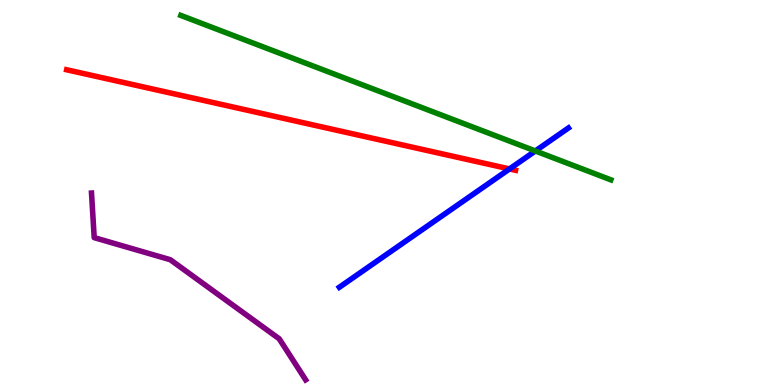[{'lines': ['blue', 'red'], 'intersections': [{'x': 6.57, 'y': 5.61}]}, {'lines': ['green', 'red'], 'intersections': []}, {'lines': ['purple', 'red'], 'intersections': []}, {'lines': ['blue', 'green'], 'intersections': [{'x': 6.91, 'y': 6.08}]}, {'lines': ['blue', 'purple'], 'intersections': []}, {'lines': ['green', 'purple'], 'intersections': []}]